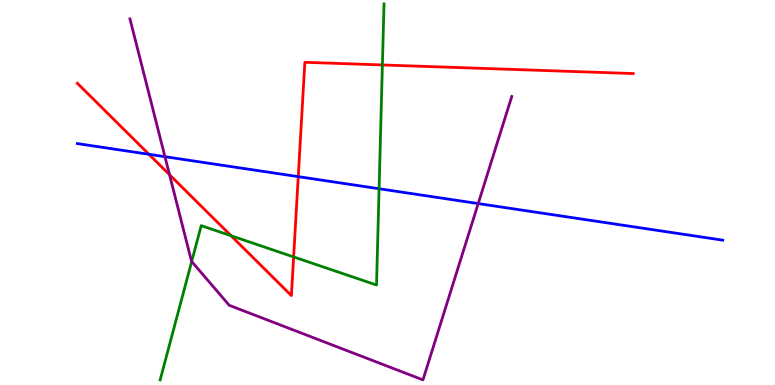[{'lines': ['blue', 'red'], 'intersections': [{'x': 1.92, 'y': 5.99}, {'x': 3.85, 'y': 5.41}]}, {'lines': ['green', 'red'], 'intersections': [{'x': 2.98, 'y': 3.88}, {'x': 3.79, 'y': 3.33}, {'x': 4.93, 'y': 8.31}]}, {'lines': ['purple', 'red'], 'intersections': [{'x': 2.19, 'y': 5.46}]}, {'lines': ['blue', 'green'], 'intersections': [{'x': 4.89, 'y': 5.1}]}, {'lines': ['blue', 'purple'], 'intersections': [{'x': 2.13, 'y': 5.93}, {'x': 6.17, 'y': 4.71}]}, {'lines': ['green', 'purple'], 'intersections': [{'x': 2.47, 'y': 3.21}]}]